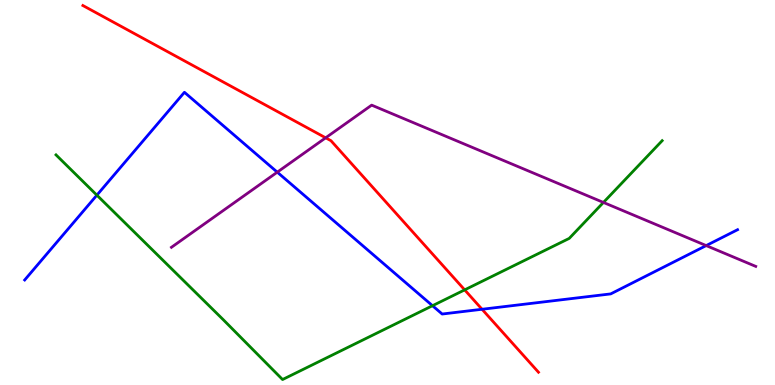[{'lines': ['blue', 'red'], 'intersections': [{'x': 6.22, 'y': 1.97}]}, {'lines': ['green', 'red'], 'intersections': [{'x': 6.0, 'y': 2.47}]}, {'lines': ['purple', 'red'], 'intersections': [{'x': 4.2, 'y': 6.42}]}, {'lines': ['blue', 'green'], 'intersections': [{'x': 1.25, 'y': 4.93}, {'x': 5.58, 'y': 2.06}]}, {'lines': ['blue', 'purple'], 'intersections': [{'x': 3.58, 'y': 5.53}, {'x': 9.11, 'y': 3.62}]}, {'lines': ['green', 'purple'], 'intersections': [{'x': 7.79, 'y': 4.74}]}]